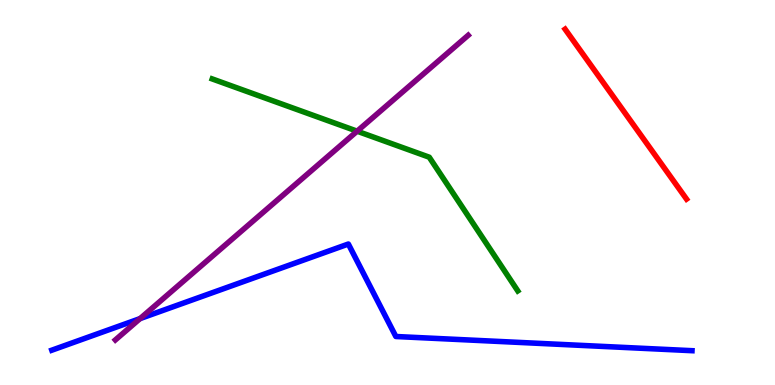[{'lines': ['blue', 'red'], 'intersections': []}, {'lines': ['green', 'red'], 'intersections': []}, {'lines': ['purple', 'red'], 'intersections': []}, {'lines': ['blue', 'green'], 'intersections': []}, {'lines': ['blue', 'purple'], 'intersections': [{'x': 1.81, 'y': 1.72}]}, {'lines': ['green', 'purple'], 'intersections': [{'x': 4.61, 'y': 6.59}]}]